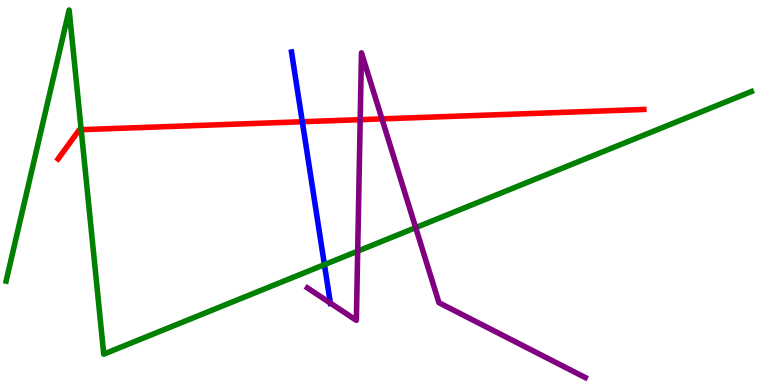[{'lines': ['blue', 'red'], 'intersections': [{'x': 3.9, 'y': 6.84}]}, {'lines': ['green', 'red'], 'intersections': [{'x': 1.05, 'y': 6.63}]}, {'lines': ['purple', 'red'], 'intersections': [{'x': 4.65, 'y': 6.89}, {'x': 4.93, 'y': 6.91}]}, {'lines': ['blue', 'green'], 'intersections': [{'x': 4.19, 'y': 3.13}]}, {'lines': ['blue', 'purple'], 'intersections': [{'x': 4.26, 'y': 2.13}]}, {'lines': ['green', 'purple'], 'intersections': [{'x': 4.62, 'y': 3.48}, {'x': 5.36, 'y': 4.09}]}]